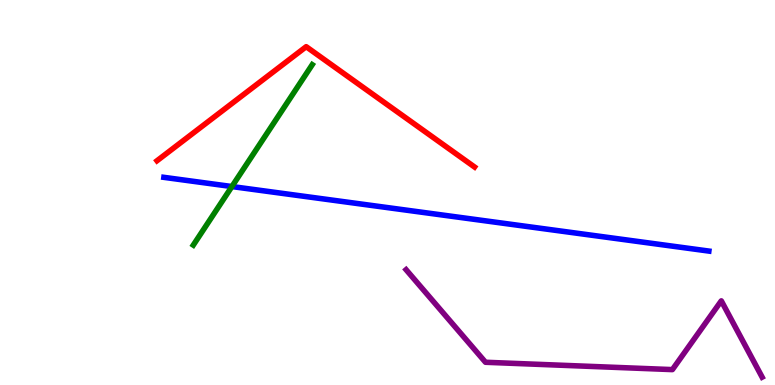[{'lines': ['blue', 'red'], 'intersections': []}, {'lines': ['green', 'red'], 'intersections': []}, {'lines': ['purple', 'red'], 'intersections': []}, {'lines': ['blue', 'green'], 'intersections': [{'x': 2.99, 'y': 5.15}]}, {'lines': ['blue', 'purple'], 'intersections': []}, {'lines': ['green', 'purple'], 'intersections': []}]